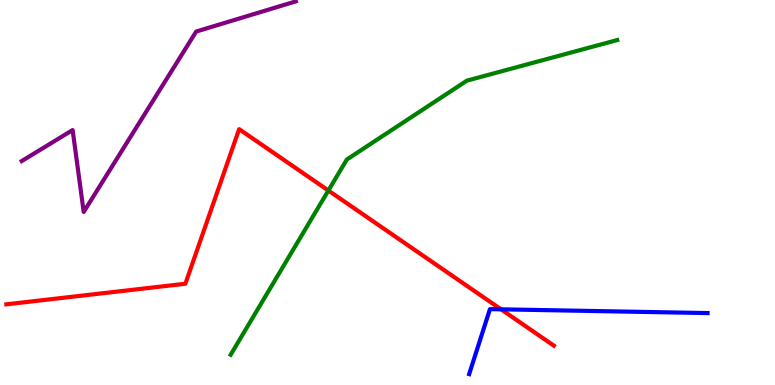[{'lines': ['blue', 'red'], 'intersections': [{'x': 6.47, 'y': 1.97}]}, {'lines': ['green', 'red'], 'intersections': [{'x': 4.24, 'y': 5.05}]}, {'lines': ['purple', 'red'], 'intersections': []}, {'lines': ['blue', 'green'], 'intersections': []}, {'lines': ['blue', 'purple'], 'intersections': []}, {'lines': ['green', 'purple'], 'intersections': []}]